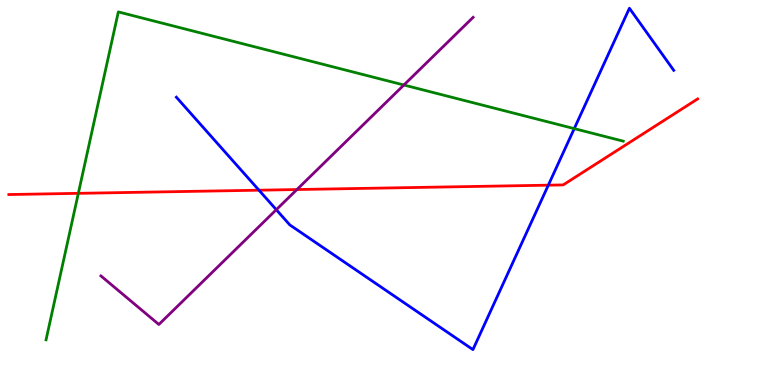[{'lines': ['blue', 'red'], 'intersections': [{'x': 3.34, 'y': 5.06}, {'x': 7.08, 'y': 5.19}]}, {'lines': ['green', 'red'], 'intersections': [{'x': 1.01, 'y': 4.98}]}, {'lines': ['purple', 'red'], 'intersections': [{'x': 3.83, 'y': 5.08}]}, {'lines': ['blue', 'green'], 'intersections': [{'x': 7.41, 'y': 6.66}]}, {'lines': ['blue', 'purple'], 'intersections': [{'x': 3.57, 'y': 4.55}]}, {'lines': ['green', 'purple'], 'intersections': [{'x': 5.21, 'y': 7.79}]}]